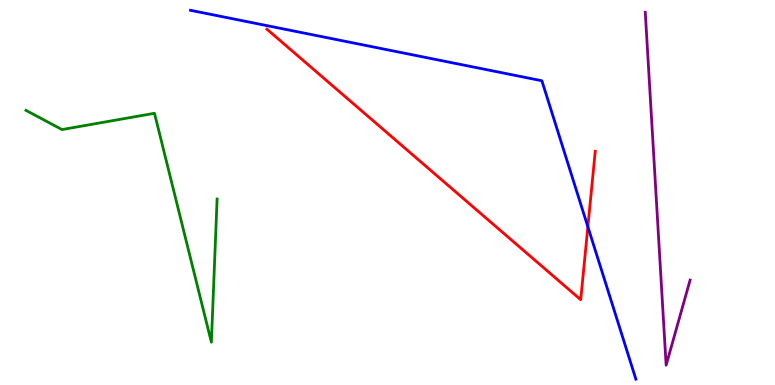[{'lines': ['blue', 'red'], 'intersections': [{'x': 7.59, 'y': 4.11}]}, {'lines': ['green', 'red'], 'intersections': []}, {'lines': ['purple', 'red'], 'intersections': []}, {'lines': ['blue', 'green'], 'intersections': []}, {'lines': ['blue', 'purple'], 'intersections': []}, {'lines': ['green', 'purple'], 'intersections': []}]